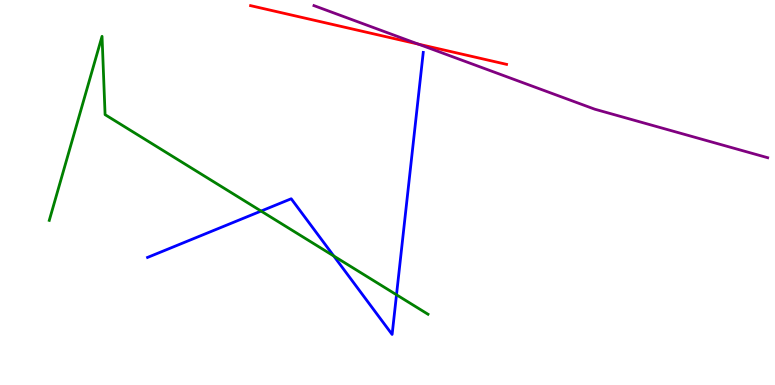[{'lines': ['blue', 'red'], 'intersections': []}, {'lines': ['green', 'red'], 'intersections': []}, {'lines': ['purple', 'red'], 'intersections': [{'x': 5.4, 'y': 8.85}]}, {'lines': ['blue', 'green'], 'intersections': [{'x': 3.37, 'y': 4.52}, {'x': 4.31, 'y': 3.35}, {'x': 5.12, 'y': 2.34}]}, {'lines': ['blue', 'purple'], 'intersections': []}, {'lines': ['green', 'purple'], 'intersections': []}]